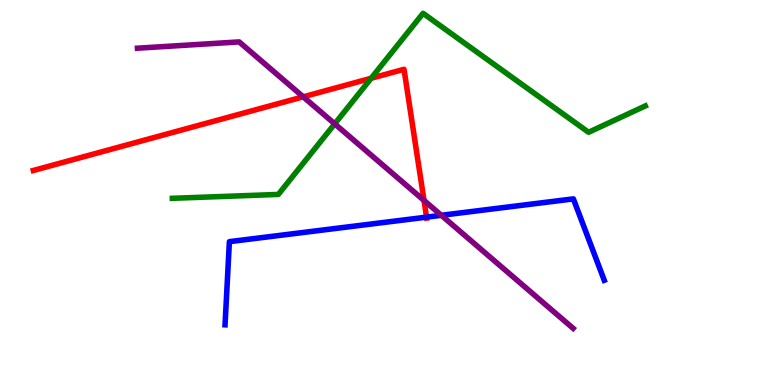[{'lines': ['blue', 'red'], 'intersections': [{'x': 5.5, 'y': 4.36}]}, {'lines': ['green', 'red'], 'intersections': [{'x': 4.79, 'y': 7.97}]}, {'lines': ['purple', 'red'], 'intersections': [{'x': 3.91, 'y': 7.49}, {'x': 5.47, 'y': 4.79}]}, {'lines': ['blue', 'green'], 'intersections': []}, {'lines': ['blue', 'purple'], 'intersections': [{'x': 5.69, 'y': 4.41}]}, {'lines': ['green', 'purple'], 'intersections': [{'x': 4.32, 'y': 6.78}]}]